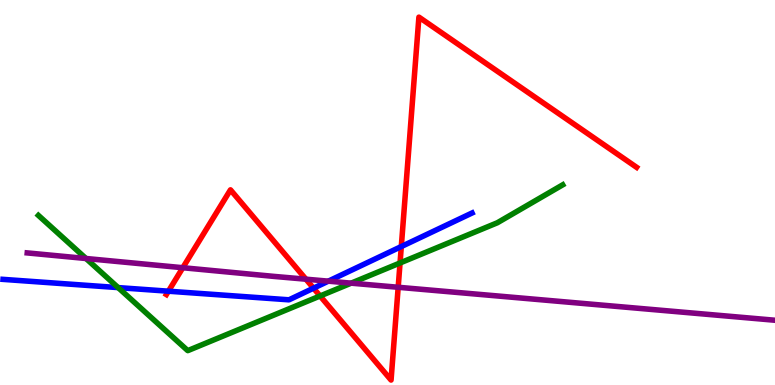[{'lines': ['blue', 'red'], 'intersections': [{'x': 2.17, 'y': 2.44}, {'x': 4.05, 'y': 2.51}, {'x': 5.18, 'y': 3.6}]}, {'lines': ['green', 'red'], 'intersections': [{'x': 4.13, 'y': 2.31}, {'x': 5.16, 'y': 3.17}]}, {'lines': ['purple', 'red'], 'intersections': [{'x': 2.36, 'y': 3.05}, {'x': 3.95, 'y': 2.75}, {'x': 5.14, 'y': 2.54}]}, {'lines': ['blue', 'green'], 'intersections': [{'x': 1.52, 'y': 2.53}]}, {'lines': ['blue', 'purple'], 'intersections': [{'x': 4.24, 'y': 2.7}]}, {'lines': ['green', 'purple'], 'intersections': [{'x': 1.11, 'y': 3.29}, {'x': 4.53, 'y': 2.65}]}]